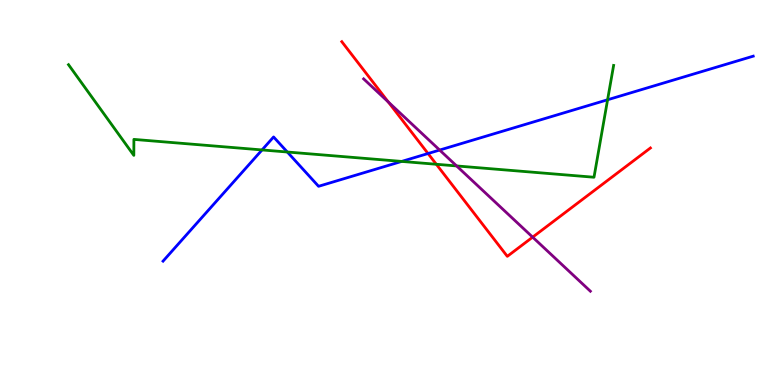[{'lines': ['blue', 'red'], 'intersections': [{'x': 5.52, 'y': 6.01}]}, {'lines': ['green', 'red'], 'intersections': [{'x': 5.63, 'y': 5.73}]}, {'lines': ['purple', 'red'], 'intersections': [{'x': 5.01, 'y': 7.35}, {'x': 6.87, 'y': 3.84}]}, {'lines': ['blue', 'green'], 'intersections': [{'x': 3.38, 'y': 6.11}, {'x': 3.71, 'y': 6.05}, {'x': 5.18, 'y': 5.81}, {'x': 7.84, 'y': 7.41}]}, {'lines': ['blue', 'purple'], 'intersections': [{'x': 5.67, 'y': 6.1}]}, {'lines': ['green', 'purple'], 'intersections': [{'x': 5.89, 'y': 5.69}]}]